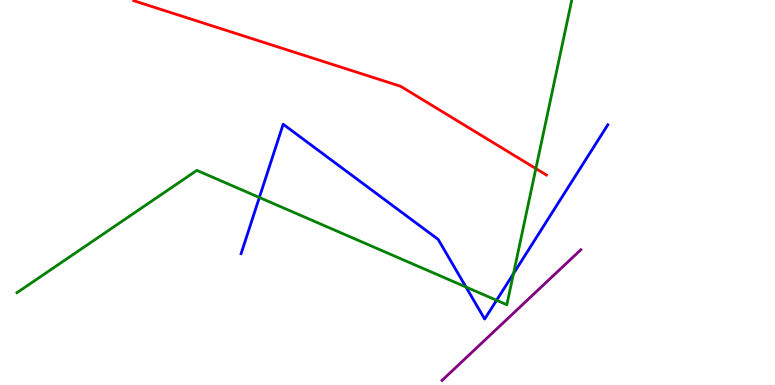[{'lines': ['blue', 'red'], 'intersections': []}, {'lines': ['green', 'red'], 'intersections': [{'x': 6.91, 'y': 5.62}]}, {'lines': ['purple', 'red'], 'intersections': []}, {'lines': ['blue', 'green'], 'intersections': [{'x': 3.35, 'y': 4.87}, {'x': 6.01, 'y': 2.54}, {'x': 6.41, 'y': 2.2}, {'x': 6.63, 'y': 2.89}]}, {'lines': ['blue', 'purple'], 'intersections': []}, {'lines': ['green', 'purple'], 'intersections': []}]